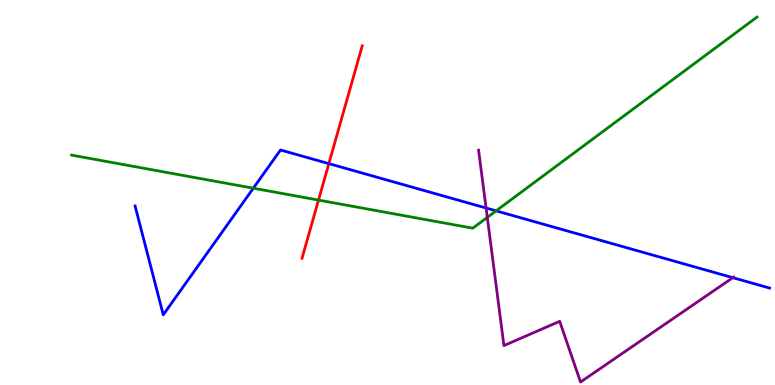[{'lines': ['blue', 'red'], 'intersections': [{'x': 4.24, 'y': 5.75}]}, {'lines': ['green', 'red'], 'intersections': [{'x': 4.11, 'y': 4.8}]}, {'lines': ['purple', 'red'], 'intersections': []}, {'lines': ['blue', 'green'], 'intersections': [{'x': 3.27, 'y': 5.11}, {'x': 6.4, 'y': 4.52}]}, {'lines': ['blue', 'purple'], 'intersections': [{'x': 6.27, 'y': 4.6}, {'x': 9.46, 'y': 2.79}]}, {'lines': ['green', 'purple'], 'intersections': [{'x': 6.29, 'y': 4.35}]}]